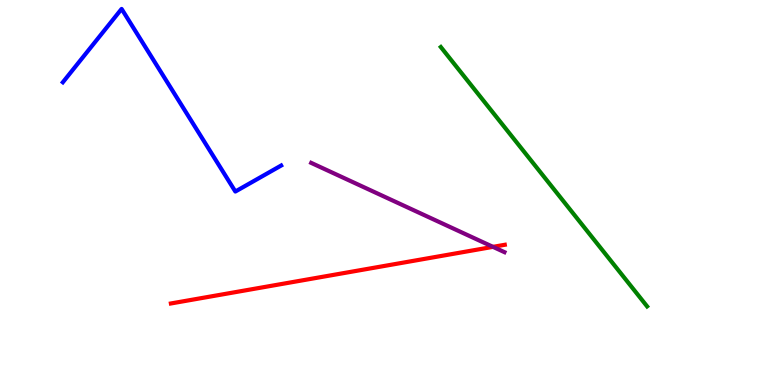[{'lines': ['blue', 'red'], 'intersections': []}, {'lines': ['green', 'red'], 'intersections': []}, {'lines': ['purple', 'red'], 'intersections': [{'x': 6.36, 'y': 3.59}]}, {'lines': ['blue', 'green'], 'intersections': []}, {'lines': ['blue', 'purple'], 'intersections': []}, {'lines': ['green', 'purple'], 'intersections': []}]